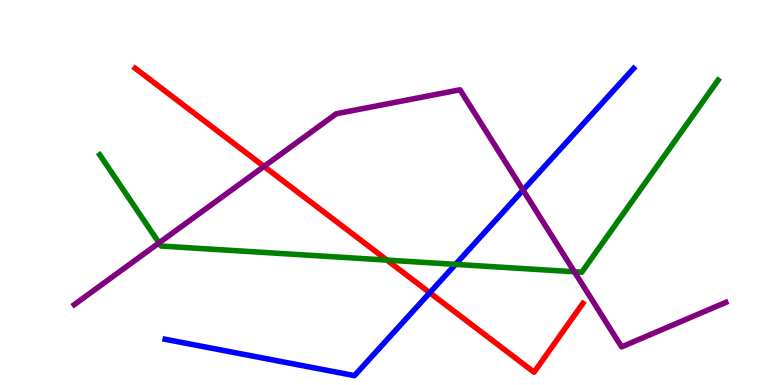[{'lines': ['blue', 'red'], 'intersections': [{'x': 5.55, 'y': 2.4}]}, {'lines': ['green', 'red'], 'intersections': [{'x': 4.99, 'y': 3.24}]}, {'lines': ['purple', 'red'], 'intersections': [{'x': 3.41, 'y': 5.68}]}, {'lines': ['blue', 'green'], 'intersections': [{'x': 5.88, 'y': 3.13}]}, {'lines': ['blue', 'purple'], 'intersections': [{'x': 6.75, 'y': 5.06}]}, {'lines': ['green', 'purple'], 'intersections': [{'x': 2.05, 'y': 3.69}, {'x': 7.41, 'y': 2.94}]}]